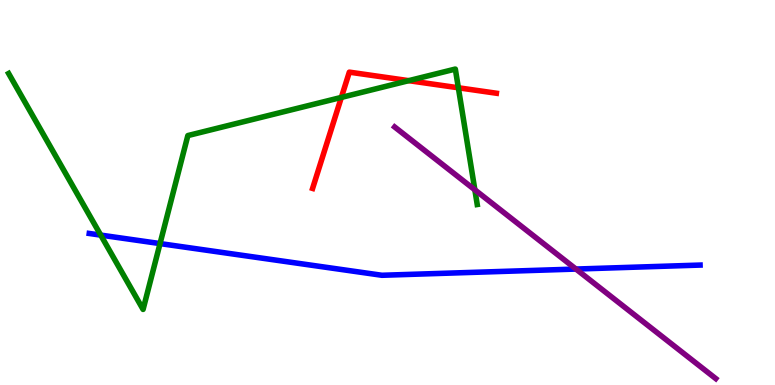[{'lines': ['blue', 'red'], 'intersections': []}, {'lines': ['green', 'red'], 'intersections': [{'x': 4.4, 'y': 7.47}, {'x': 5.27, 'y': 7.9}, {'x': 5.91, 'y': 7.72}]}, {'lines': ['purple', 'red'], 'intersections': []}, {'lines': ['blue', 'green'], 'intersections': [{'x': 1.3, 'y': 3.89}, {'x': 2.06, 'y': 3.67}]}, {'lines': ['blue', 'purple'], 'intersections': [{'x': 7.43, 'y': 3.01}]}, {'lines': ['green', 'purple'], 'intersections': [{'x': 6.13, 'y': 5.07}]}]